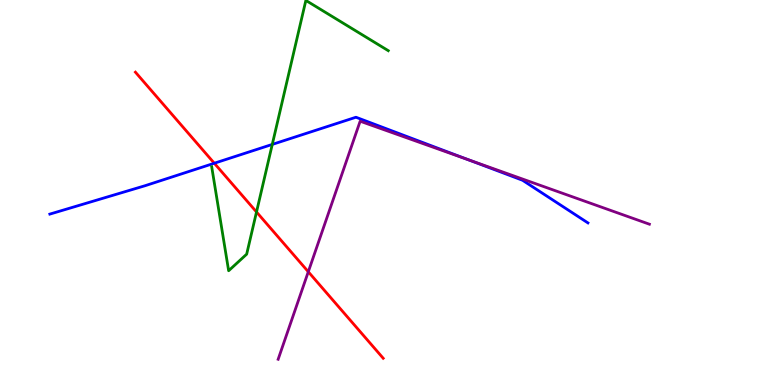[{'lines': ['blue', 'red'], 'intersections': [{'x': 2.77, 'y': 5.76}]}, {'lines': ['green', 'red'], 'intersections': [{'x': 3.31, 'y': 4.49}]}, {'lines': ['purple', 'red'], 'intersections': [{'x': 3.98, 'y': 2.94}]}, {'lines': ['blue', 'green'], 'intersections': [{'x': 3.51, 'y': 6.25}]}, {'lines': ['blue', 'purple'], 'intersections': [{'x': 6.04, 'y': 5.86}]}, {'lines': ['green', 'purple'], 'intersections': []}]